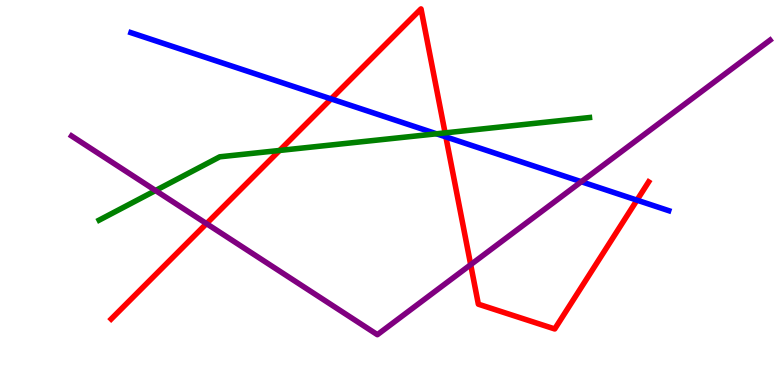[{'lines': ['blue', 'red'], 'intersections': [{'x': 4.27, 'y': 7.43}, {'x': 5.75, 'y': 6.44}, {'x': 8.22, 'y': 4.8}]}, {'lines': ['green', 'red'], 'intersections': [{'x': 3.61, 'y': 6.09}, {'x': 5.74, 'y': 6.55}]}, {'lines': ['purple', 'red'], 'intersections': [{'x': 2.66, 'y': 4.19}, {'x': 6.07, 'y': 3.13}]}, {'lines': ['blue', 'green'], 'intersections': [{'x': 5.63, 'y': 6.52}]}, {'lines': ['blue', 'purple'], 'intersections': [{'x': 7.5, 'y': 5.28}]}, {'lines': ['green', 'purple'], 'intersections': [{'x': 2.01, 'y': 5.05}]}]